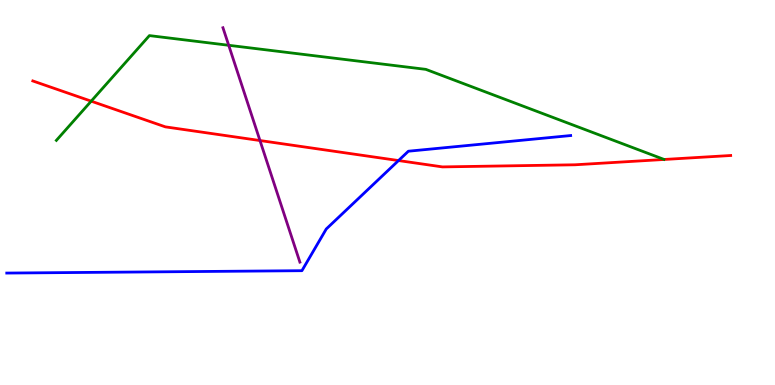[{'lines': ['blue', 'red'], 'intersections': [{'x': 5.14, 'y': 5.83}]}, {'lines': ['green', 'red'], 'intersections': [{'x': 1.18, 'y': 7.37}]}, {'lines': ['purple', 'red'], 'intersections': [{'x': 3.35, 'y': 6.35}]}, {'lines': ['blue', 'green'], 'intersections': []}, {'lines': ['blue', 'purple'], 'intersections': []}, {'lines': ['green', 'purple'], 'intersections': [{'x': 2.95, 'y': 8.82}]}]